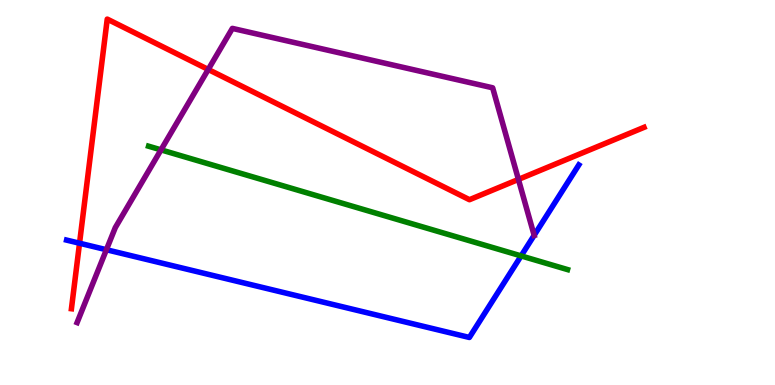[{'lines': ['blue', 'red'], 'intersections': [{'x': 1.03, 'y': 3.68}]}, {'lines': ['green', 'red'], 'intersections': []}, {'lines': ['purple', 'red'], 'intersections': [{'x': 2.69, 'y': 8.2}, {'x': 6.69, 'y': 5.34}]}, {'lines': ['blue', 'green'], 'intersections': [{'x': 6.72, 'y': 3.35}]}, {'lines': ['blue', 'purple'], 'intersections': [{'x': 1.37, 'y': 3.51}, {'x': 6.89, 'y': 3.89}]}, {'lines': ['green', 'purple'], 'intersections': [{'x': 2.08, 'y': 6.11}]}]